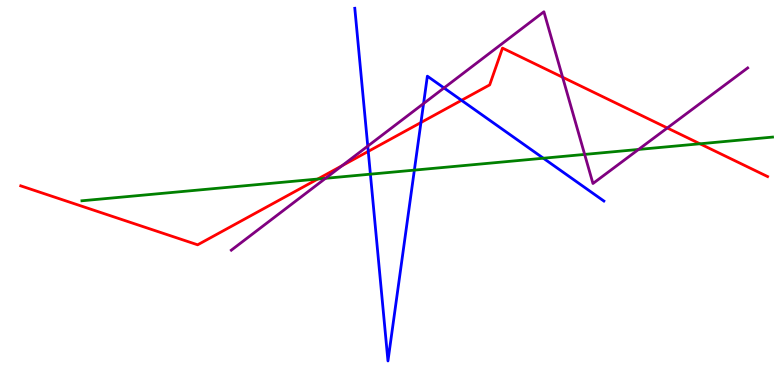[{'lines': ['blue', 'red'], 'intersections': [{'x': 4.75, 'y': 6.07}, {'x': 5.43, 'y': 6.82}, {'x': 5.95, 'y': 7.39}]}, {'lines': ['green', 'red'], 'intersections': [{'x': 4.1, 'y': 5.35}, {'x': 9.03, 'y': 6.27}]}, {'lines': ['purple', 'red'], 'intersections': [{'x': 4.41, 'y': 5.69}, {'x': 7.26, 'y': 7.99}, {'x': 8.61, 'y': 6.68}]}, {'lines': ['blue', 'green'], 'intersections': [{'x': 4.78, 'y': 5.48}, {'x': 5.35, 'y': 5.58}, {'x': 7.01, 'y': 5.89}]}, {'lines': ['blue', 'purple'], 'intersections': [{'x': 4.75, 'y': 6.2}, {'x': 5.47, 'y': 7.31}, {'x': 5.73, 'y': 7.72}]}, {'lines': ['green', 'purple'], 'intersections': [{'x': 4.2, 'y': 5.37}, {'x': 7.54, 'y': 5.99}, {'x': 8.24, 'y': 6.12}]}]